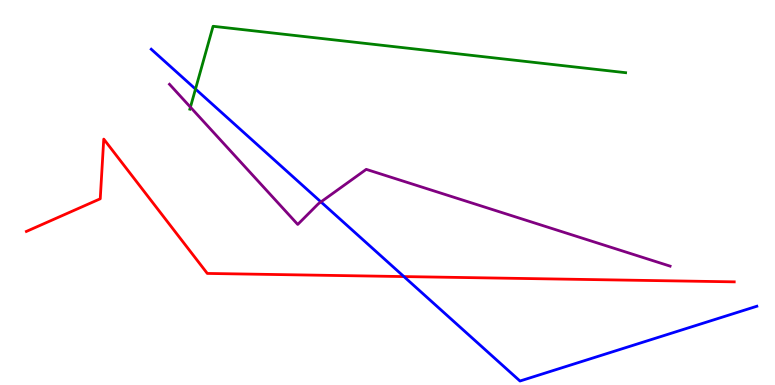[{'lines': ['blue', 'red'], 'intersections': [{'x': 5.21, 'y': 2.82}]}, {'lines': ['green', 'red'], 'intersections': []}, {'lines': ['purple', 'red'], 'intersections': []}, {'lines': ['blue', 'green'], 'intersections': [{'x': 2.52, 'y': 7.69}]}, {'lines': ['blue', 'purple'], 'intersections': [{'x': 4.14, 'y': 4.76}]}, {'lines': ['green', 'purple'], 'intersections': [{'x': 2.46, 'y': 7.22}]}]